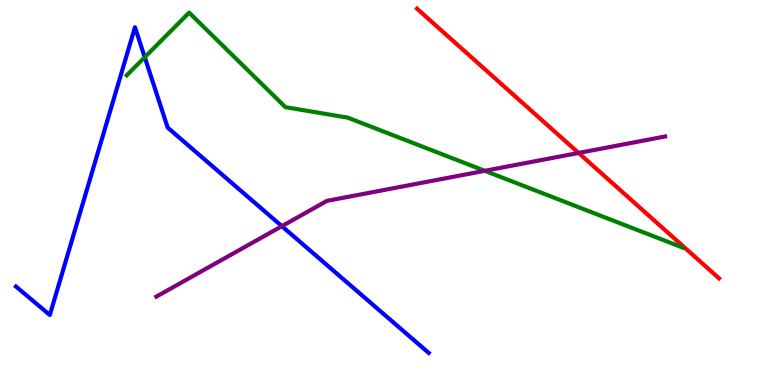[{'lines': ['blue', 'red'], 'intersections': []}, {'lines': ['green', 'red'], 'intersections': []}, {'lines': ['purple', 'red'], 'intersections': [{'x': 7.47, 'y': 6.03}]}, {'lines': ['blue', 'green'], 'intersections': [{'x': 1.87, 'y': 8.51}]}, {'lines': ['blue', 'purple'], 'intersections': [{'x': 3.64, 'y': 4.13}]}, {'lines': ['green', 'purple'], 'intersections': [{'x': 6.26, 'y': 5.56}]}]